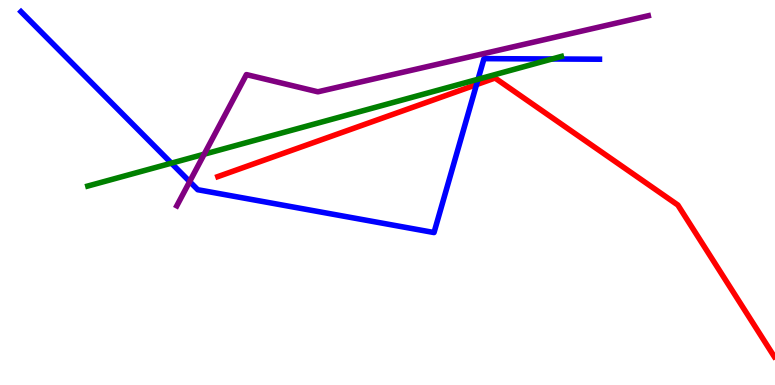[{'lines': ['blue', 'red'], 'intersections': [{'x': 6.15, 'y': 7.8}]}, {'lines': ['green', 'red'], 'intersections': []}, {'lines': ['purple', 'red'], 'intersections': []}, {'lines': ['blue', 'green'], 'intersections': [{'x': 2.21, 'y': 5.76}, {'x': 6.17, 'y': 7.94}, {'x': 7.12, 'y': 8.47}]}, {'lines': ['blue', 'purple'], 'intersections': [{'x': 2.45, 'y': 5.28}]}, {'lines': ['green', 'purple'], 'intersections': [{'x': 2.63, 'y': 6.0}]}]